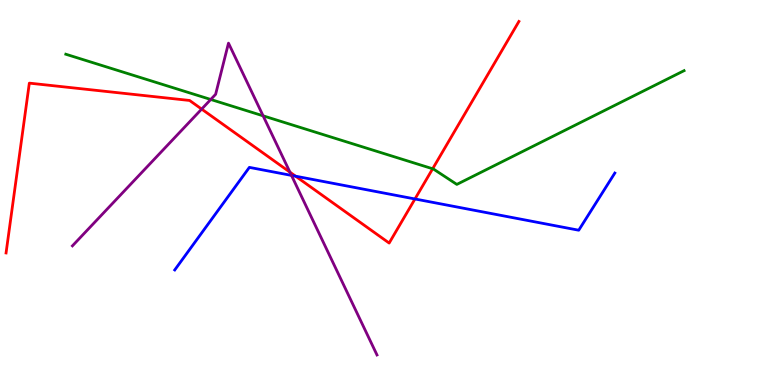[{'lines': ['blue', 'red'], 'intersections': [{'x': 3.81, 'y': 5.42}, {'x': 5.35, 'y': 4.83}]}, {'lines': ['green', 'red'], 'intersections': [{'x': 5.58, 'y': 5.62}]}, {'lines': ['purple', 'red'], 'intersections': [{'x': 2.6, 'y': 7.17}, {'x': 3.74, 'y': 5.53}]}, {'lines': ['blue', 'green'], 'intersections': []}, {'lines': ['blue', 'purple'], 'intersections': [{'x': 3.76, 'y': 5.44}]}, {'lines': ['green', 'purple'], 'intersections': [{'x': 2.72, 'y': 7.42}, {'x': 3.4, 'y': 6.99}]}]